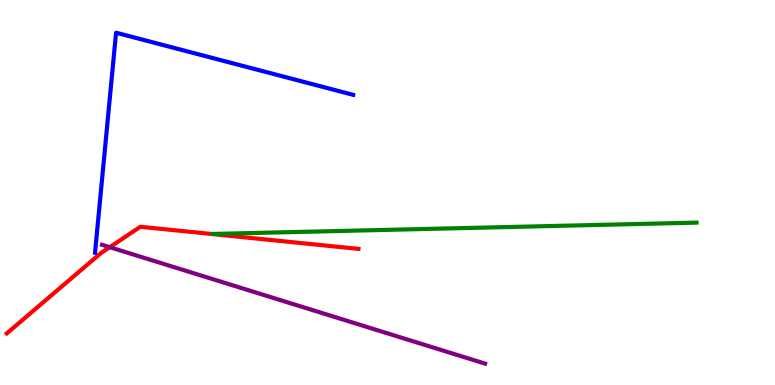[{'lines': ['blue', 'red'], 'intersections': []}, {'lines': ['green', 'red'], 'intersections': []}, {'lines': ['purple', 'red'], 'intersections': [{'x': 1.42, 'y': 3.58}]}, {'lines': ['blue', 'green'], 'intersections': []}, {'lines': ['blue', 'purple'], 'intersections': []}, {'lines': ['green', 'purple'], 'intersections': []}]